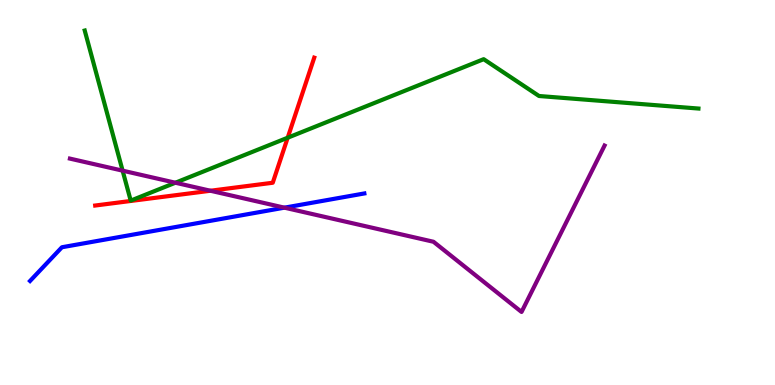[{'lines': ['blue', 'red'], 'intersections': []}, {'lines': ['green', 'red'], 'intersections': [{'x': 3.71, 'y': 6.42}]}, {'lines': ['purple', 'red'], 'intersections': [{'x': 2.72, 'y': 5.05}]}, {'lines': ['blue', 'green'], 'intersections': []}, {'lines': ['blue', 'purple'], 'intersections': [{'x': 3.67, 'y': 4.61}]}, {'lines': ['green', 'purple'], 'intersections': [{'x': 1.58, 'y': 5.57}, {'x': 2.26, 'y': 5.25}]}]